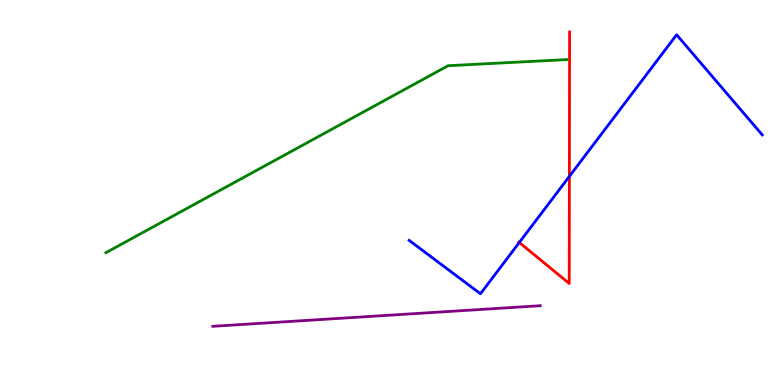[{'lines': ['blue', 'red'], 'intersections': [{'x': 6.7, 'y': 3.7}, {'x': 7.35, 'y': 5.42}]}, {'lines': ['green', 'red'], 'intersections': []}, {'lines': ['purple', 'red'], 'intersections': []}, {'lines': ['blue', 'green'], 'intersections': []}, {'lines': ['blue', 'purple'], 'intersections': []}, {'lines': ['green', 'purple'], 'intersections': []}]